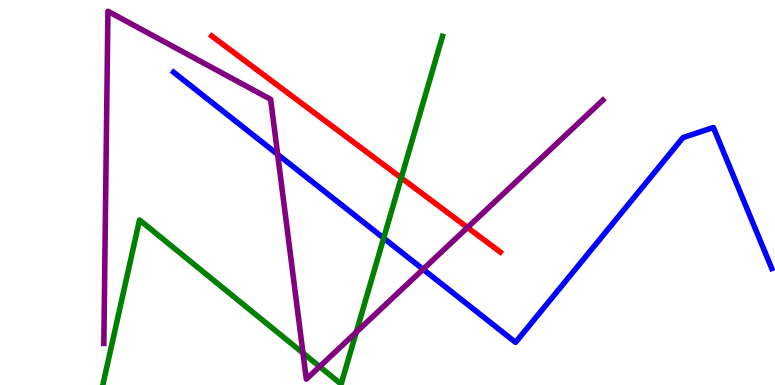[{'lines': ['blue', 'red'], 'intersections': []}, {'lines': ['green', 'red'], 'intersections': [{'x': 5.18, 'y': 5.38}]}, {'lines': ['purple', 'red'], 'intersections': [{'x': 6.03, 'y': 4.09}]}, {'lines': ['blue', 'green'], 'intersections': [{'x': 4.95, 'y': 3.81}]}, {'lines': ['blue', 'purple'], 'intersections': [{'x': 3.58, 'y': 5.99}, {'x': 5.46, 'y': 3.01}]}, {'lines': ['green', 'purple'], 'intersections': [{'x': 3.91, 'y': 0.83}, {'x': 4.12, 'y': 0.477}, {'x': 4.6, 'y': 1.37}]}]